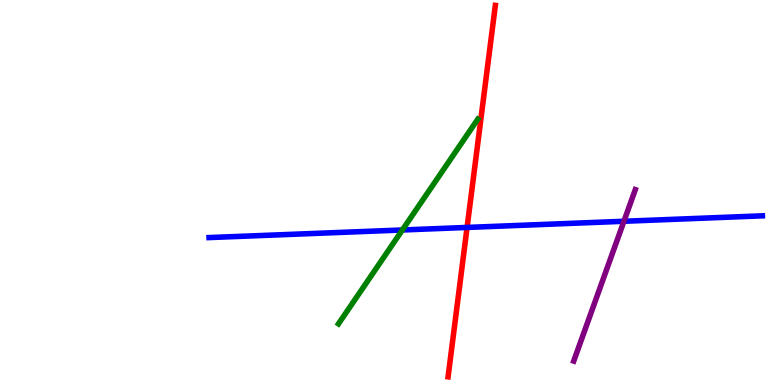[{'lines': ['blue', 'red'], 'intersections': [{'x': 6.03, 'y': 4.09}]}, {'lines': ['green', 'red'], 'intersections': []}, {'lines': ['purple', 'red'], 'intersections': []}, {'lines': ['blue', 'green'], 'intersections': [{'x': 5.19, 'y': 4.03}]}, {'lines': ['blue', 'purple'], 'intersections': [{'x': 8.05, 'y': 4.25}]}, {'lines': ['green', 'purple'], 'intersections': []}]